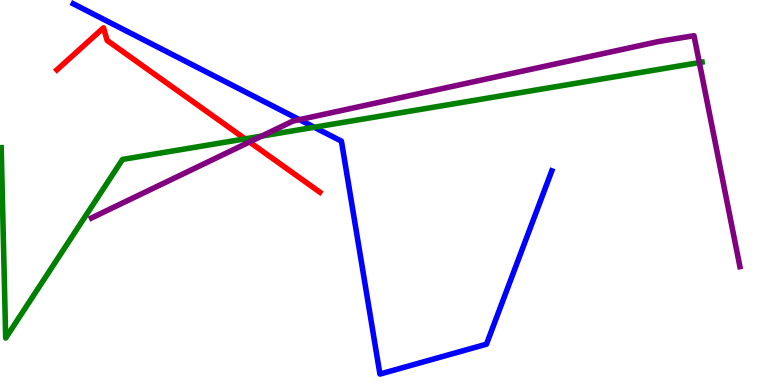[{'lines': ['blue', 'red'], 'intersections': []}, {'lines': ['green', 'red'], 'intersections': [{'x': 3.16, 'y': 6.39}]}, {'lines': ['purple', 'red'], 'intersections': [{'x': 3.22, 'y': 6.31}]}, {'lines': ['blue', 'green'], 'intersections': [{'x': 4.05, 'y': 6.69}]}, {'lines': ['blue', 'purple'], 'intersections': [{'x': 3.86, 'y': 6.89}]}, {'lines': ['green', 'purple'], 'intersections': [{'x': 3.38, 'y': 6.47}, {'x': 9.02, 'y': 8.37}]}]